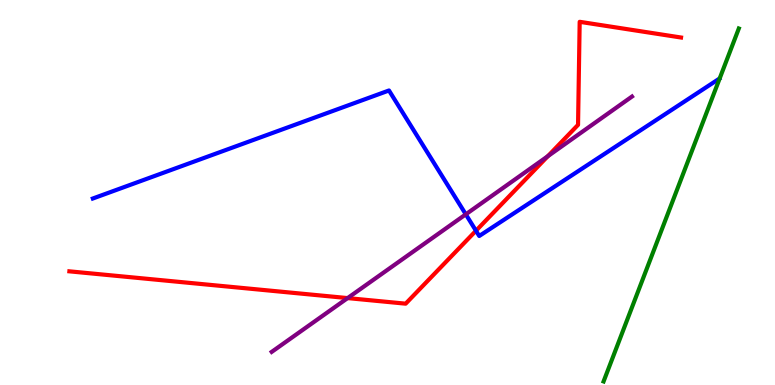[{'lines': ['blue', 'red'], 'intersections': [{'x': 6.14, 'y': 4.01}]}, {'lines': ['green', 'red'], 'intersections': []}, {'lines': ['purple', 'red'], 'intersections': [{'x': 4.49, 'y': 2.26}, {'x': 7.07, 'y': 5.94}]}, {'lines': ['blue', 'green'], 'intersections': []}, {'lines': ['blue', 'purple'], 'intersections': [{'x': 6.01, 'y': 4.43}]}, {'lines': ['green', 'purple'], 'intersections': []}]